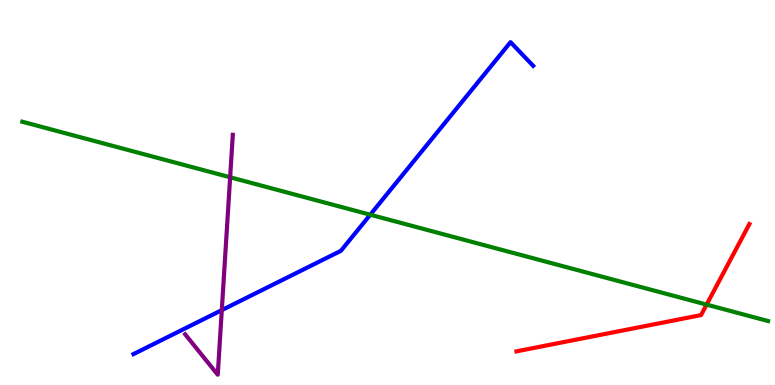[{'lines': ['blue', 'red'], 'intersections': []}, {'lines': ['green', 'red'], 'intersections': [{'x': 9.12, 'y': 2.09}]}, {'lines': ['purple', 'red'], 'intersections': []}, {'lines': ['blue', 'green'], 'intersections': [{'x': 4.78, 'y': 4.42}]}, {'lines': ['blue', 'purple'], 'intersections': [{'x': 2.86, 'y': 1.94}]}, {'lines': ['green', 'purple'], 'intersections': [{'x': 2.97, 'y': 5.4}]}]